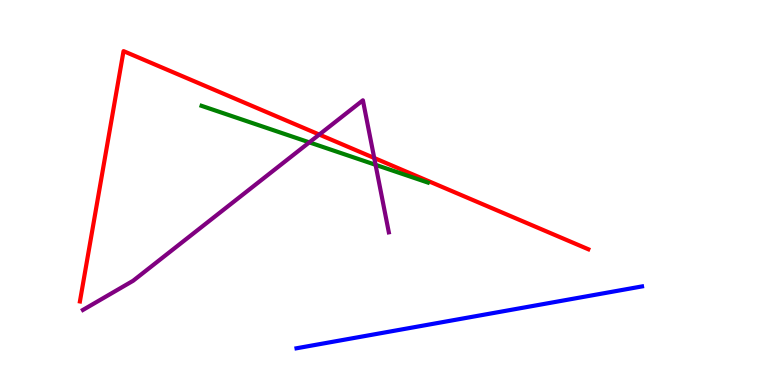[{'lines': ['blue', 'red'], 'intersections': []}, {'lines': ['green', 'red'], 'intersections': []}, {'lines': ['purple', 'red'], 'intersections': [{'x': 4.12, 'y': 6.5}, {'x': 4.83, 'y': 5.9}]}, {'lines': ['blue', 'green'], 'intersections': []}, {'lines': ['blue', 'purple'], 'intersections': []}, {'lines': ['green', 'purple'], 'intersections': [{'x': 3.99, 'y': 6.3}, {'x': 4.85, 'y': 5.72}]}]